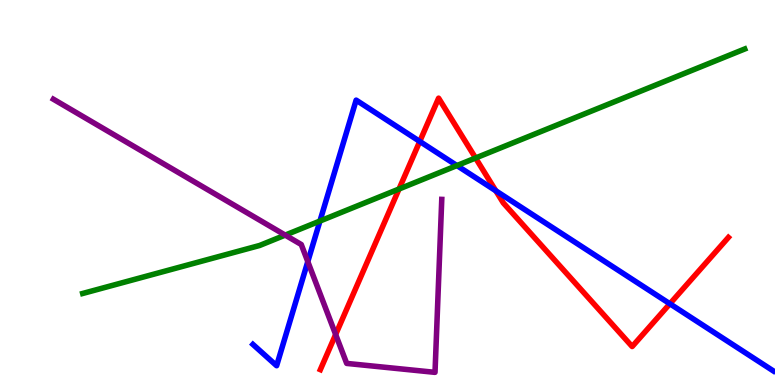[{'lines': ['blue', 'red'], 'intersections': [{'x': 5.42, 'y': 6.33}, {'x': 6.4, 'y': 5.04}, {'x': 8.64, 'y': 2.11}]}, {'lines': ['green', 'red'], 'intersections': [{'x': 5.15, 'y': 5.09}, {'x': 6.14, 'y': 5.9}]}, {'lines': ['purple', 'red'], 'intersections': [{'x': 4.33, 'y': 1.31}]}, {'lines': ['blue', 'green'], 'intersections': [{'x': 4.13, 'y': 4.26}, {'x': 5.9, 'y': 5.7}]}, {'lines': ['blue', 'purple'], 'intersections': [{'x': 3.97, 'y': 3.2}]}, {'lines': ['green', 'purple'], 'intersections': [{'x': 3.68, 'y': 3.89}]}]